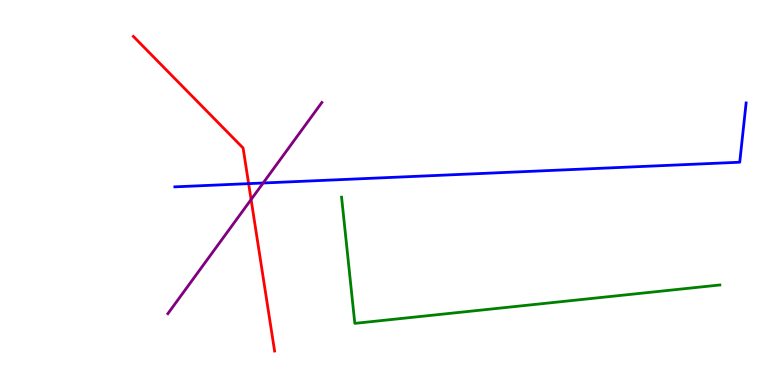[{'lines': ['blue', 'red'], 'intersections': [{'x': 3.21, 'y': 5.23}]}, {'lines': ['green', 'red'], 'intersections': []}, {'lines': ['purple', 'red'], 'intersections': [{'x': 3.24, 'y': 4.82}]}, {'lines': ['blue', 'green'], 'intersections': []}, {'lines': ['blue', 'purple'], 'intersections': [{'x': 3.4, 'y': 5.25}]}, {'lines': ['green', 'purple'], 'intersections': []}]